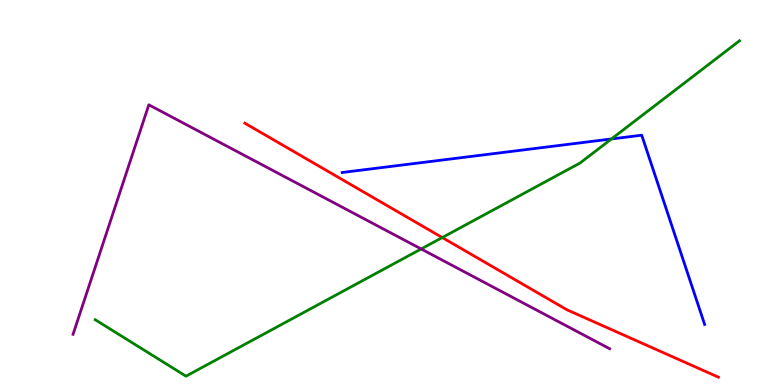[{'lines': ['blue', 'red'], 'intersections': []}, {'lines': ['green', 'red'], 'intersections': [{'x': 5.71, 'y': 3.83}]}, {'lines': ['purple', 'red'], 'intersections': []}, {'lines': ['blue', 'green'], 'intersections': [{'x': 7.89, 'y': 6.39}]}, {'lines': ['blue', 'purple'], 'intersections': []}, {'lines': ['green', 'purple'], 'intersections': [{'x': 5.43, 'y': 3.53}]}]